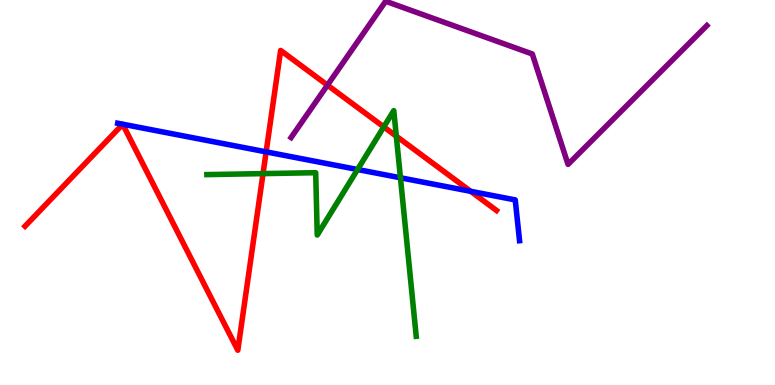[{'lines': ['blue', 'red'], 'intersections': [{'x': 3.43, 'y': 6.06}, {'x': 6.07, 'y': 5.03}]}, {'lines': ['green', 'red'], 'intersections': [{'x': 3.39, 'y': 5.49}, {'x': 4.95, 'y': 6.7}, {'x': 5.11, 'y': 6.46}]}, {'lines': ['purple', 'red'], 'intersections': [{'x': 4.23, 'y': 7.79}]}, {'lines': ['blue', 'green'], 'intersections': [{'x': 4.61, 'y': 5.6}, {'x': 5.17, 'y': 5.38}]}, {'lines': ['blue', 'purple'], 'intersections': []}, {'lines': ['green', 'purple'], 'intersections': []}]